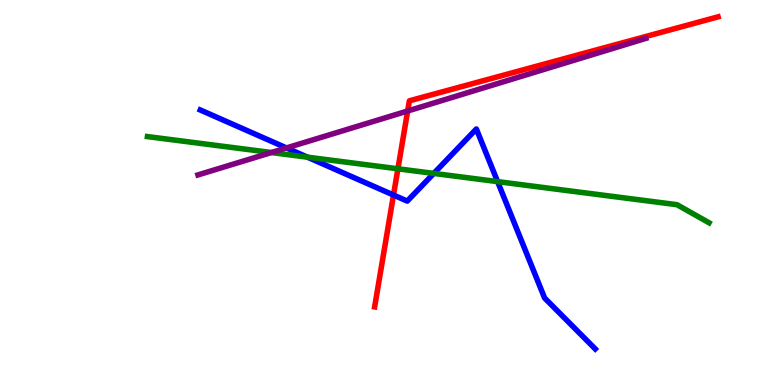[{'lines': ['blue', 'red'], 'intersections': [{'x': 5.08, 'y': 4.93}]}, {'lines': ['green', 'red'], 'intersections': [{'x': 5.13, 'y': 5.62}]}, {'lines': ['purple', 'red'], 'intersections': [{'x': 5.26, 'y': 7.12}]}, {'lines': ['blue', 'green'], 'intersections': [{'x': 3.97, 'y': 5.92}, {'x': 5.6, 'y': 5.5}, {'x': 6.42, 'y': 5.28}]}, {'lines': ['blue', 'purple'], 'intersections': [{'x': 3.7, 'y': 6.16}]}, {'lines': ['green', 'purple'], 'intersections': [{'x': 3.5, 'y': 6.04}]}]